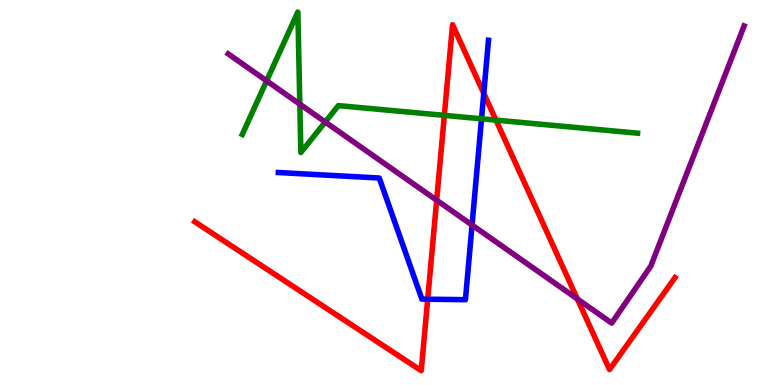[{'lines': ['blue', 'red'], 'intersections': [{'x': 5.52, 'y': 2.23}, {'x': 6.24, 'y': 7.58}]}, {'lines': ['green', 'red'], 'intersections': [{'x': 5.73, 'y': 7.0}, {'x': 6.4, 'y': 6.88}]}, {'lines': ['purple', 'red'], 'intersections': [{'x': 5.63, 'y': 4.8}, {'x': 7.45, 'y': 2.23}]}, {'lines': ['blue', 'green'], 'intersections': [{'x': 6.21, 'y': 6.91}]}, {'lines': ['blue', 'purple'], 'intersections': [{'x': 6.09, 'y': 4.15}]}, {'lines': ['green', 'purple'], 'intersections': [{'x': 3.44, 'y': 7.9}, {'x': 3.87, 'y': 7.29}, {'x': 4.2, 'y': 6.83}]}]